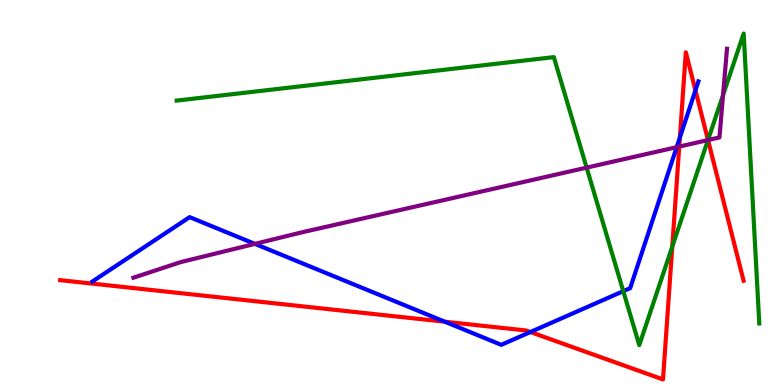[{'lines': ['blue', 'red'], 'intersections': [{'x': 5.74, 'y': 1.64}, {'x': 6.84, 'y': 1.38}, {'x': 8.77, 'y': 6.43}, {'x': 8.97, 'y': 7.65}]}, {'lines': ['green', 'red'], 'intersections': [{'x': 8.67, 'y': 3.59}, {'x': 9.14, 'y': 6.36}]}, {'lines': ['purple', 'red'], 'intersections': [{'x': 8.76, 'y': 6.19}, {'x': 9.14, 'y': 6.36}]}, {'lines': ['blue', 'green'], 'intersections': [{'x': 8.04, 'y': 2.44}]}, {'lines': ['blue', 'purple'], 'intersections': [{'x': 3.29, 'y': 3.67}, {'x': 8.73, 'y': 6.18}]}, {'lines': ['green', 'purple'], 'intersections': [{'x': 7.57, 'y': 5.65}, {'x': 9.14, 'y': 6.36}, {'x': 9.33, 'y': 7.53}]}]